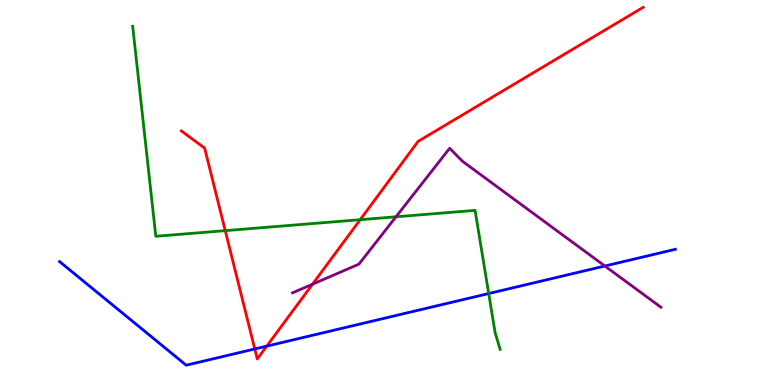[{'lines': ['blue', 'red'], 'intersections': [{'x': 3.29, 'y': 0.936}, {'x': 3.44, 'y': 1.01}]}, {'lines': ['green', 'red'], 'intersections': [{'x': 2.91, 'y': 4.01}, {'x': 4.65, 'y': 4.29}]}, {'lines': ['purple', 'red'], 'intersections': [{'x': 4.03, 'y': 2.62}]}, {'lines': ['blue', 'green'], 'intersections': [{'x': 6.31, 'y': 2.38}]}, {'lines': ['blue', 'purple'], 'intersections': [{'x': 7.8, 'y': 3.09}]}, {'lines': ['green', 'purple'], 'intersections': [{'x': 5.11, 'y': 4.37}]}]